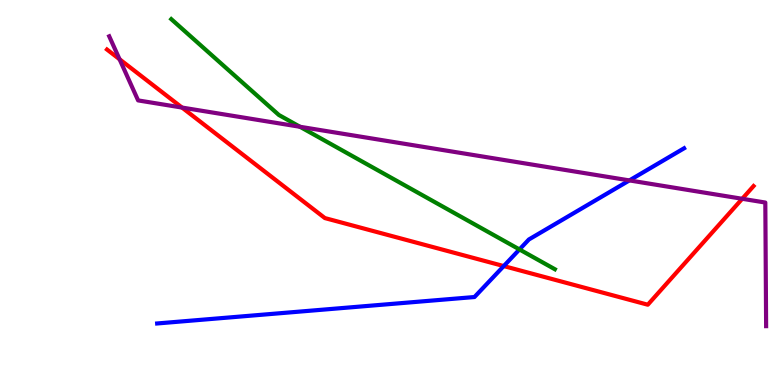[{'lines': ['blue', 'red'], 'intersections': [{'x': 6.5, 'y': 3.09}]}, {'lines': ['green', 'red'], 'intersections': []}, {'lines': ['purple', 'red'], 'intersections': [{'x': 1.54, 'y': 8.46}, {'x': 2.35, 'y': 7.21}, {'x': 9.58, 'y': 4.84}]}, {'lines': ['blue', 'green'], 'intersections': [{'x': 6.7, 'y': 3.52}]}, {'lines': ['blue', 'purple'], 'intersections': [{'x': 8.12, 'y': 5.31}]}, {'lines': ['green', 'purple'], 'intersections': [{'x': 3.87, 'y': 6.71}]}]